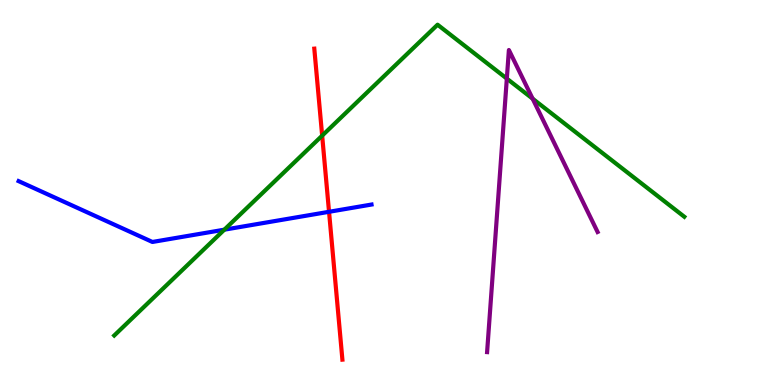[{'lines': ['blue', 'red'], 'intersections': [{'x': 4.25, 'y': 4.5}]}, {'lines': ['green', 'red'], 'intersections': [{'x': 4.16, 'y': 6.48}]}, {'lines': ['purple', 'red'], 'intersections': []}, {'lines': ['blue', 'green'], 'intersections': [{'x': 2.89, 'y': 4.03}]}, {'lines': ['blue', 'purple'], 'intersections': []}, {'lines': ['green', 'purple'], 'intersections': [{'x': 6.54, 'y': 7.96}, {'x': 6.87, 'y': 7.44}]}]